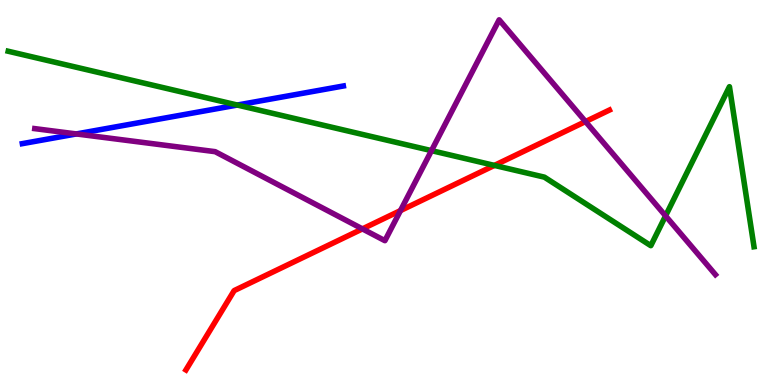[{'lines': ['blue', 'red'], 'intersections': []}, {'lines': ['green', 'red'], 'intersections': [{'x': 6.38, 'y': 5.7}]}, {'lines': ['purple', 'red'], 'intersections': [{'x': 4.68, 'y': 4.05}, {'x': 5.17, 'y': 4.53}, {'x': 7.55, 'y': 6.84}]}, {'lines': ['blue', 'green'], 'intersections': [{'x': 3.06, 'y': 7.27}]}, {'lines': ['blue', 'purple'], 'intersections': [{'x': 0.985, 'y': 6.52}]}, {'lines': ['green', 'purple'], 'intersections': [{'x': 5.57, 'y': 6.09}, {'x': 8.59, 'y': 4.39}]}]